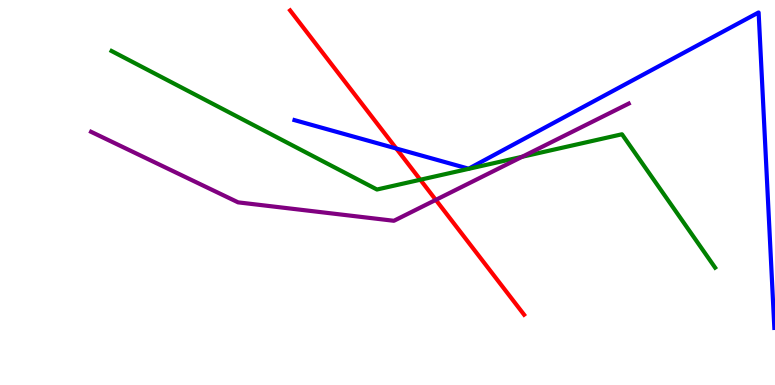[{'lines': ['blue', 'red'], 'intersections': [{'x': 5.11, 'y': 6.14}]}, {'lines': ['green', 'red'], 'intersections': [{'x': 5.42, 'y': 5.33}]}, {'lines': ['purple', 'red'], 'intersections': [{'x': 5.62, 'y': 4.81}]}, {'lines': ['blue', 'green'], 'intersections': []}, {'lines': ['blue', 'purple'], 'intersections': []}, {'lines': ['green', 'purple'], 'intersections': [{'x': 6.74, 'y': 5.93}]}]